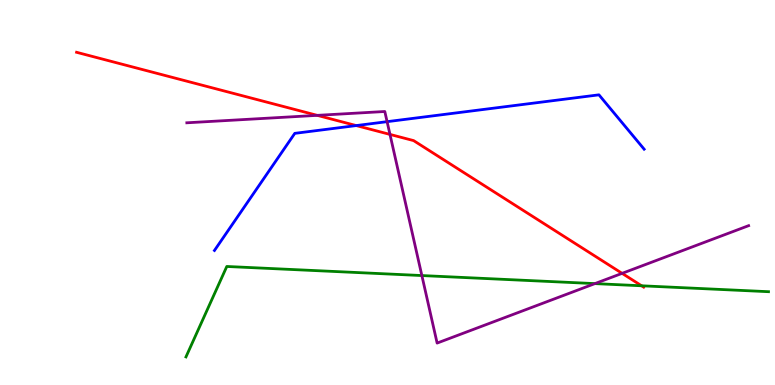[{'lines': ['blue', 'red'], 'intersections': [{'x': 4.6, 'y': 6.74}]}, {'lines': ['green', 'red'], 'intersections': [{'x': 8.28, 'y': 2.58}]}, {'lines': ['purple', 'red'], 'intersections': [{'x': 4.09, 'y': 7.0}, {'x': 5.03, 'y': 6.51}, {'x': 8.03, 'y': 2.9}]}, {'lines': ['blue', 'green'], 'intersections': []}, {'lines': ['blue', 'purple'], 'intersections': [{'x': 4.99, 'y': 6.84}]}, {'lines': ['green', 'purple'], 'intersections': [{'x': 5.44, 'y': 2.84}, {'x': 7.68, 'y': 2.63}]}]